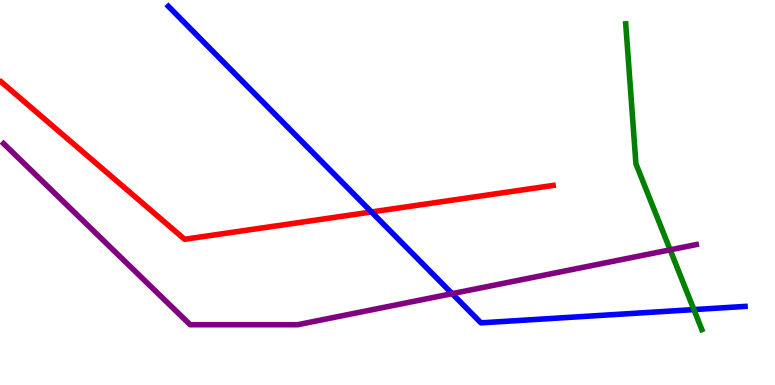[{'lines': ['blue', 'red'], 'intersections': [{'x': 4.79, 'y': 4.49}]}, {'lines': ['green', 'red'], 'intersections': []}, {'lines': ['purple', 'red'], 'intersections': []}, {'lines': ['blue', 'green'], 'intersections': [{'x': 8.95, 'y': 1.96}]}, {'lines': ['blue', 'purple'], 'intersections': [{'x': 5.83, 'y': 2.37}]}, {'lines': ['green', 'purple'], 'intersections': [{'x': 8.65, 'y': 3.51}]}]